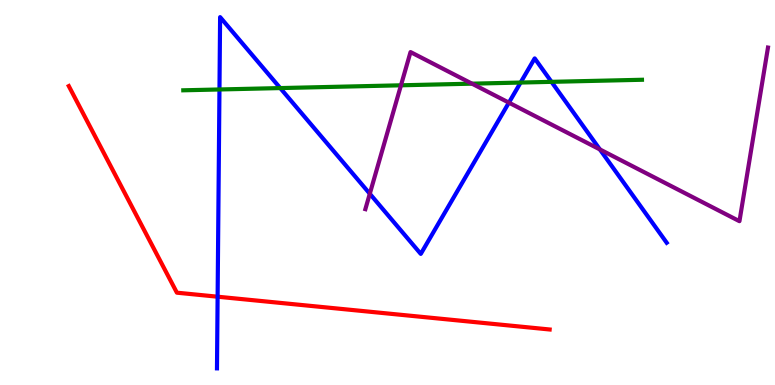[{'lines': ['blue', 'red'], 'intersections': [{'x': 2.81, 'y': 2.29}]}, {'lines': ['green', 'red'], 'intersections': []}, {'lines': ['purple', 'red'], 'intersections': []}, {'lines': ['blue', 'green'], 'intersections': [{'x': 2.83, 'y': 7.68}, {'x': 3.62, 'y': 7.71}, {'x': 6.72, 'y': 7.86}, {'x': 7.12, 'y': 7.87}]}, {'lines': ['blue', 'purple'], 'intersections': [{'x': 4.77, 'y': 4.97}, {'x': 6.57, 'y': 7.33}, {'x': 7.74, 'y': 6.12}]}, {'lines': ['green', 'purple'], 'intersections': [{'x': 5.17, 'y': 7.78}, {'x': 6.09, 'y': 7.83}]}]